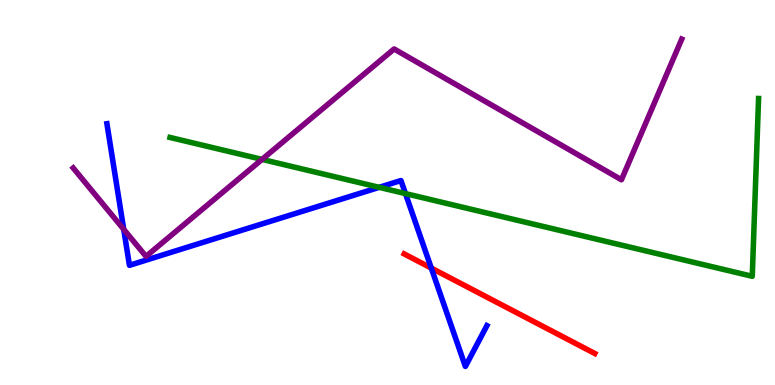[{'lines': ['blue', 'red'], 'intersections': [{'x': 5.57, 'y': 3.04}]}, {'lines': ['green', 'red'], 'intersections': []}, {'lines': ['purple', 'red'], 'intersections': []}, {'lines': ['blue', 'green'], 'intersections': [{'x': 4.89, 'y': 5.13}, {'x': 5.23, 'y': 4.97}]}, {'lines': ['blue', 'purple'], 'intersections': [{'x': 1.6, 'y': 4.04}]}, {'lines': ['green', 'purple'], 'intersections': [{'x': 3.38, 'y': 5.86}]}]